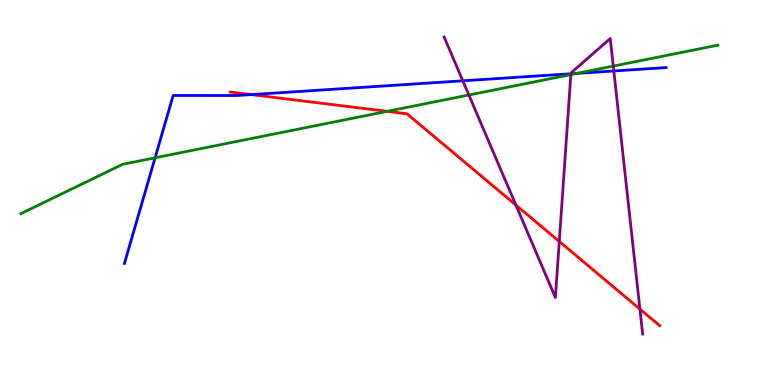[{'lines': ['blue', 'red'], 'intersections': [{'x': 3.24, 'y': 7.54}]}, {'lines': ['green', 'red'], 'intersections': [{'x': 5.0, 'y': 7.11}]}, {'lines': ['purple', 'red'], 'intersections': [{'x': 6.66, 'y': 4.67}, {'x': 7.22, 'y': 3.73}, {'x': 8.26, 'y': 1.97}]}, {'lines': ['blue', 'green'], 'intersections': [{'x': 2.0, 'y': 5.9}, {'x': 7.44, 'y': 8.09}]}, {'lines': ['blue', 'purple'], 'intersections': [{'x': 5.97, 'y': 7.9}, {'x': 7.37, 'y': 8.08}, {'x': 7.92, 'y': 8.16}]}, {'lines': ['green', 'purple'], 'intersections': [{'x': 6.05, 'y': 7.53}, {'x': 7.37, 'y': 8.06}, {'x': 7.91, 'y': 8.28}]}]